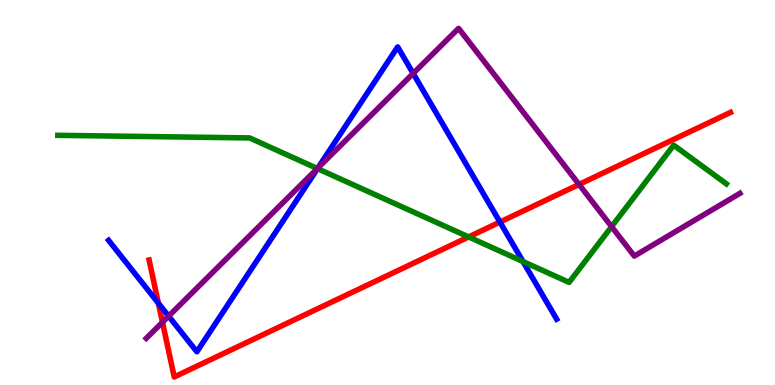[{'lines': ['blue', 'red'], 'intersections': [{'x': 2.04, 'y': 2.12}, {'x': 6.45, 'y': 4.23}]}, {'lines': ['green', 'red'], 'intersections': [{'x': 6.05, 'y': 3.85}]}, {'lines': ['purple', 'red'], 'intersections': [{'x': 2.1, 'y': 1.63}, {'x': 7.47, 'y': 5.21}]}, {'lines': ['blue', 'green'], 'intersections': [{'x': 4.1, 'y': 5.62}, {'x': 6.75, 'y': 3.21}]}, {'lines': ['blue', 'purple'], 'intersections': [{'x': 2.18, 'y': 1.79}, {'x': 4.1, 'y': 5.64}, {'x': 5.33, 'y': 8.09}]}, {'lines': ['green', 'purple'], 'intersections': [{'x': 4.09, 'y': 5.62}, {'x': 7.89, 'y': 4.11}]}]